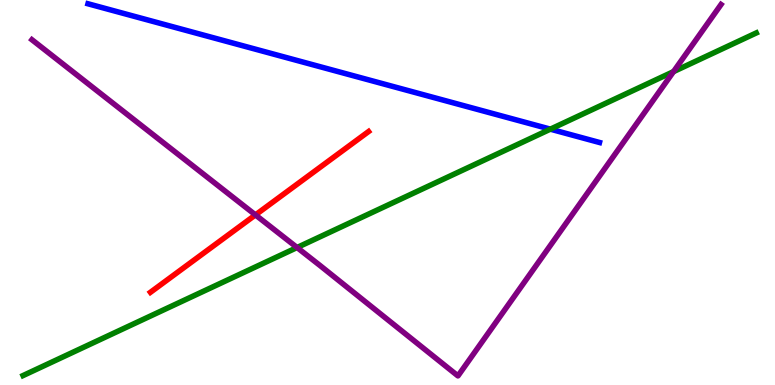[{'lines': ['blue', 'red'], 'intersections': []}, {'lines': ['green', 'red'], 'intersections': []}, {'lines': ['purple', 'red'], 'intersections': [{'x': 3.3, 'y': 4.42}]}, {'lines': ['blue', 'green'], 'intersections': [{'x': 7.1, 'y': 6.65}]}, {'lines': ['blue', 'purple'], 'intersections': []}, {'lines': ['green', 'purple'], 'intersections': [{'x': 3.83, 'y': 3.57}, {'x': 8.69, 'y': 8.14}]}]